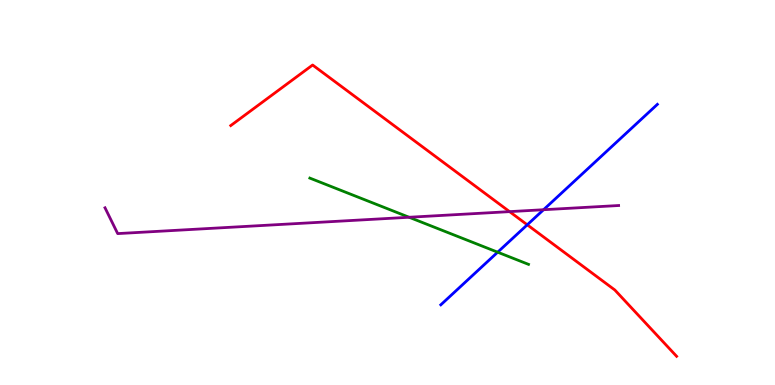[{'lines': ['blue', 'red'], 'intersections': [{'x': 6.8, 'y': 4.16}]}, {'lines': ['green', 'red'], 'intersections': []}, {'lines': ['purple', 'red'], 'intersections': [{'x': 6.58, 'y': 4.5}]}, {'lines': ['blue', 'green'], 'intersections': [{'x': 6.42, 'y': 3.45}]}, {'lines': ['blue', 'purple'], 'intersections': [{'x': 7.01, 'y': 4.55}]}, {'lines': ['green', 'purple'], 'intersections': [{'x': 5.28, 'y': 4.36}]}]